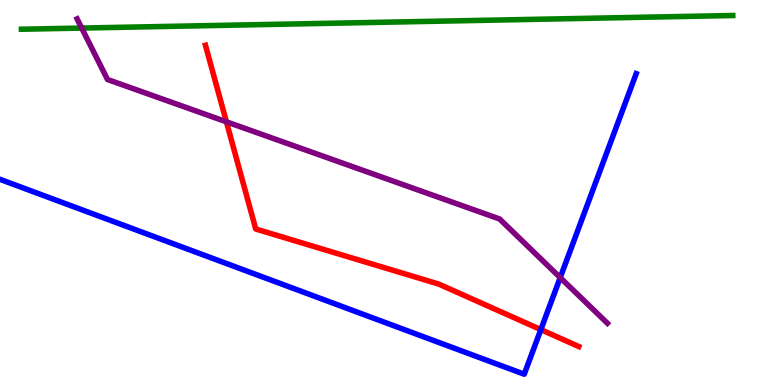[{'lines': ['blue', 'red'], 'intersections': [{'x': 6.98, 'y': 1.44}]}, {'lines': ['green', 'red'], 'intersections': []}, {'lines': ['purple', 'red'], 'intersections': [{'x': 2.92, 'y': 6.84}]}, {'lines': ['blue', 'green'], 'intersections': []}, {'lines': ['blue', 'purple'], 'intersections': [{'x': 7.23, 'y': 2.79}]}, {'lines': ['green', 'purple'], 'intersections': [{'x': 1.05, 'y': 9.27}]}]